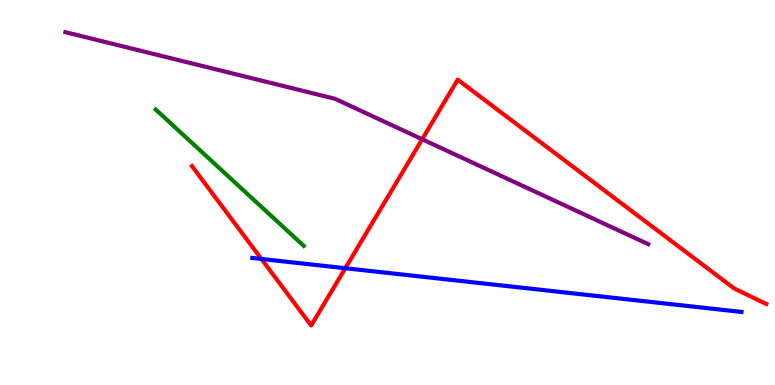[{'lines': ['blue', 'red'], 'intersections': [{'x': 3.37, 'y': 3.27}, {'x': 4.46, 'y': 3.03}]}, {'lines': ['green', 'red'], 'intersections': []}, {'lines': ['purple', 'red'], 'intersections': [{'x': 5.45, 'y': 6.38}]}, {'lines': ['blue', 'green'], 'intersections': []}, {'lines': ['blue', 'purple'], 'intersections': []}, {'lines': ['green', 'purple'], 'intersections': []}]